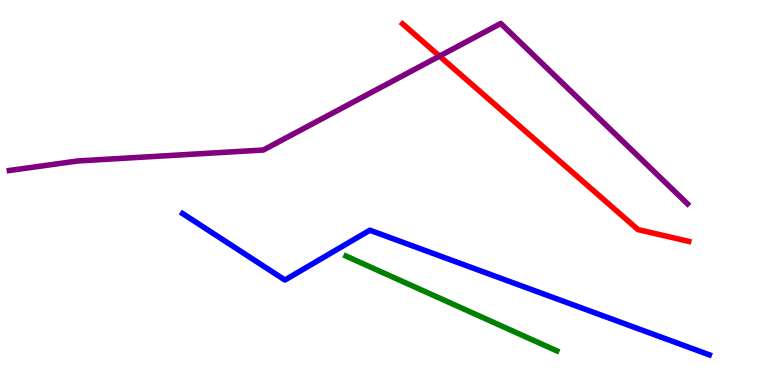[{'lines': ['blue', 'red'], 'intersections': []}, {'lines': ['green', 'red'], 'intersections': []}, {'lines': ['purple', 'red'], 'intersections': [{'x': 5.67, 'y': 8.54}]}, {'lines': ['blue', 'green'], 'intersections': []}, {'lines': ['blue', 'purple'], 'intersections': []}, {'lines': ['green', 'purple'], 'intersections': []}]